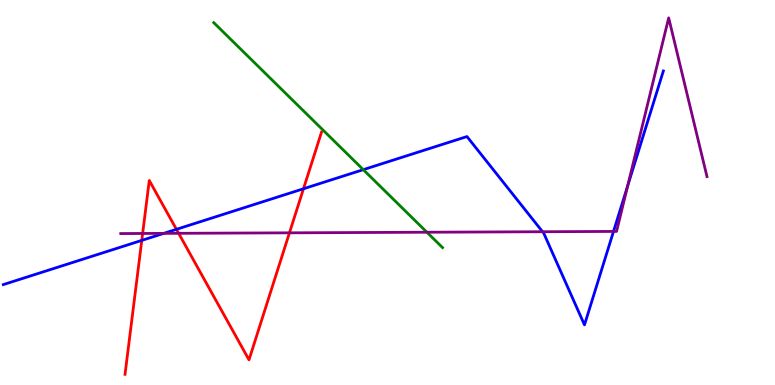[{'lines': ['blue', 'red'], 'intersections': [{'x': 1.83, 'y': 3.76}, {'x': 2.28, 'y': 4.04}, {'x': 3.92, 'y': 5.1}]}, {'lines': ['green', 'red'], 'intersections': []}, {'lines': ['purple', 'red'], 'intersections': [{'x': 1.84, 'y': 3.94}, {'x': 2.31, 'y': 3.94}, {'x': 3.73, 'y': 3.95}]}, {'lines': ['blue', 'green'], 'intersections': [{'x': 4.69, 'y': 5.59}]}, {'lines': ['blue', 'purple'], 'intersections': [{'x': 2.11, 'y': 3.94}, {'x': 7.0, 'y': 3.98}, {'x': 7.92, 'y': 3.99}, {'x': 8.1, 'y': 5.17}]}, {'lines': ['green', 'purple'], 'intersections': [{'x': 5.51, 'y': 3.97}]}]